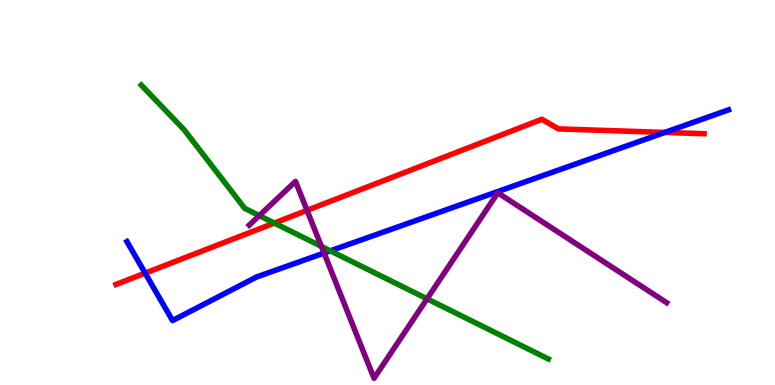[{'lines': ['blue', 'red'], 'intersections': [{'x': 1.87, 'y': 2.91}, {'x': 8.58, 'y': 6.56}]}, {'lines': ['green', 'red'], 'intersections': [{'x': 3.54, 'y': 4.21}]}, {'lines': ['purple', 'red'], 'intersections': [{'x': 3.96, 'y': 4.54}]}, {'lines': ['blue', 'green'], 'intersections': [{'x': 4.26, 'y': 3.48}]}, {'lines': ['blue', 'purple'], 'intersections': [{'x': 4.18, 'y': 3.43}]}, {'lines': ['green', 'purple'], 'intersections': [{'x': 3.35, 'y': 4.4}, {'x': 4.15, 'y': 3.6}, {'x': 5.51, 'y': 2.24}]}]